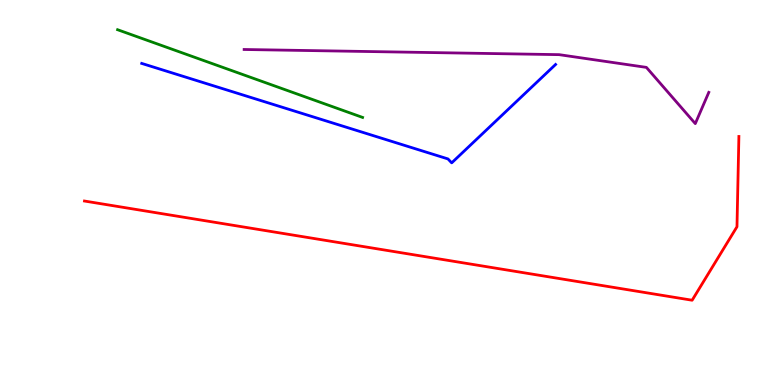[{'lines': ['blue', 'red'], 'intersections': []}, {'lines': ['green', 'red'], 'intersections': []}, {'lines': ['purple', 'red'], 'intersections': []}, {'lines': ['blue', 'green'], 'intersections': []}, {'lines': ['blue', 'purple'], 'intersections': []}, {'lines': ['green', 'purple'], 'intersections': []}]